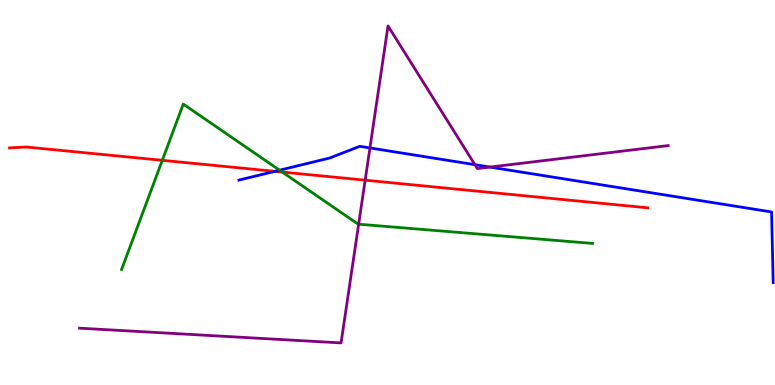[{'lines': ['blue', 'red'], 'intersections': [{'x': 3.55, 'y': 5.55}]}, {'lines': ['green', 'red'], 'intersections': [{'x': 2.09, 'y': 5.84}, {'x': 3.64, 'y': 5.53}]}, {'lines': ['purple', 'red'], 'intersections': [{'x': 4.71, 'y': 5.32}]}, {'lines': ['blue', 'green'], 'intersections': [{'x': 3.61, 'y': 5.58}]}, {'lines': ['blue', 'purple'], 'intersections': [{'x': 4.77, 'y': 6.16}, {'x': 6.13, 'y': 5.72}, {'x': 6.32, 'y': 5.66}]}, {'lines': ['green', 'purple'], 'intersections': [{'x': 4.63, 'y': 4.18}]}]